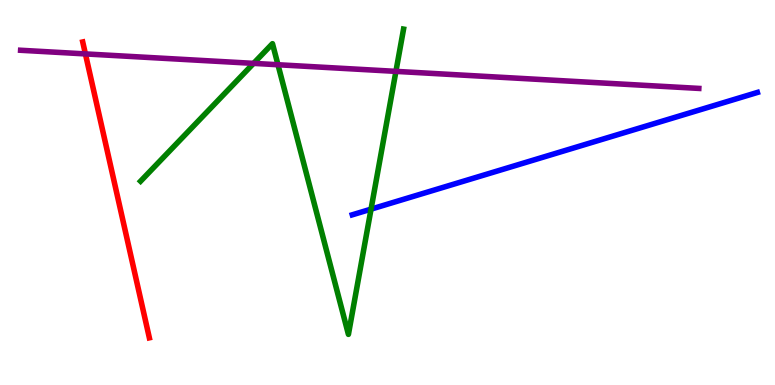[{'lines': ['blue', 'red'], 'intersections': []}, {'lines': ['green', 'red'], 'intersections': []}, {'lines': ['purple', 'red'], 'intersections': [{'x': 1.1, 'y': 8.6}]}, {'lines': ['blue', 'green'], 'intersections': [{'x': 4.79, 'y': 4.57}]}, {'lines': ['blue', 'purple'], 'intersections': []}, {'lines': ['green', 'purple'], 'intersections': [{'x': 3.27, 'y': 8.35}, {'x': 3.59, 'y': 8.32}, {'x': 5.11, 'y': 8.15}]}]